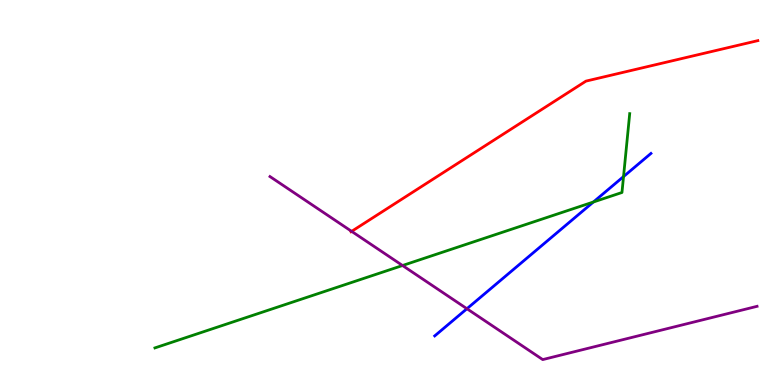[{'lines': ['blue', 'red'], 'intersections': []}, {'lines': ['green', 'red'], 'intersections': []}, {'lines': ['purple', 'red'], 'intersections': [{'x': 4.54, 'y': 3.99}]}, {'lines': ['blue', 'green'], 'intersections': [{'x': 7.66, 'y': 4.75}, {'x': 8.05, 'y': 5.41}]}, {'lines': ['blue', 'purple'], 'intersections': [{'x': 6.02, 'y': 1.98}]}, {'lines': ['green', 'purple'], 'intersections': [{'x': 5.19, 'y': 3.1}]}]